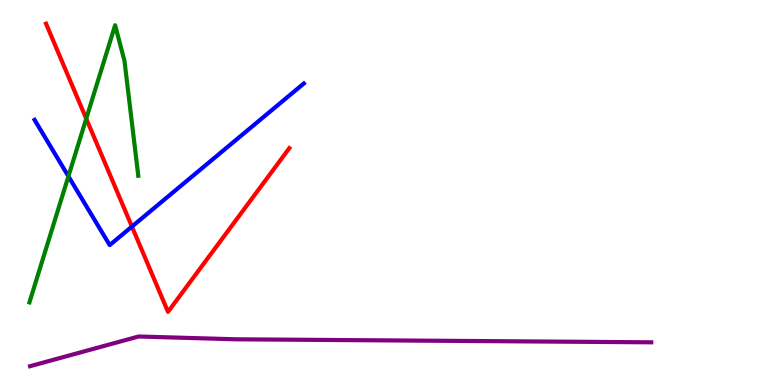[{'lines': ['blue', 'red'], 'intersections': [{'x': 1.7, 'y': 4.11}]}, {'lines': ['green', 'red'], 'intersections': [{'x': 1.11, 'y': 6.92}]}, {'lines': ['purple', 'red'], 'intersections': []}, {'lines': ['blue', 'green'], 'intersections': [{'x': 0.883, 'y': 5.42}]}, {'lines': ['blue', 'purple'], 'intersections': []}, {'lines': ['green', 'purple'], 'intersections': []}]